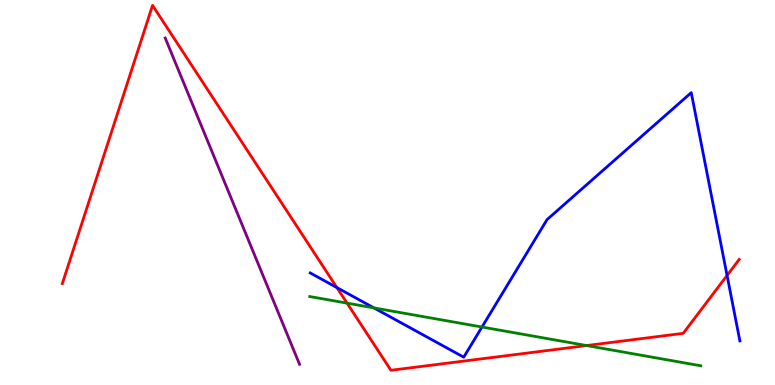[{'lines': ['blue', 'red'], 'intersections': [{'x': 4.35, 'y': 2.53}, {'x': 9.38, 'y': 2.85}]}, {'lines': ['green', 'red'], 'intersections': [{'x': 4.48, 'y': 2.13}, {'x': 7.57, 'y': 1.02}]}, {'lines': ['purple', 'red'], 'intersections': []}, {'lines': ['blue', 'green'], 'intersections': [{'x': 4.82, 'y': 2.0}, {'x': 6.22, 'y': 1.51}]}, {'lines': ['blue', 'purple'], 'intersections': []}, {'lines': ['green', 'purple'], 'intersections': []}]